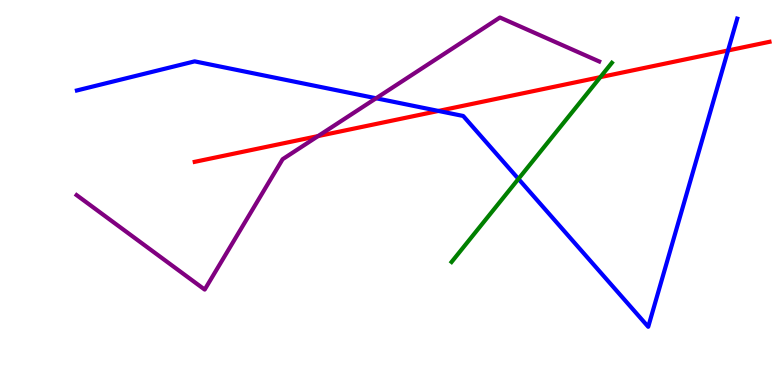[{'lines': ['blue', 'red'], 'intersections': [{'x': 5.66, 'y': 7.12}, {'x': 9.39, 'y': 8.69}]}, {'lines': ['green', 'red'], 'intersections': [{'x': 7.75, 'y': 8.0}]}, {'lines': ['purple', 'red'], 'intersections': [{'x': 4.1, 'y': 6.47}]}, {'lines': ['blue', 'green'], 'intersections': [{'x': 6.69, 'y': 5.35}]}, {'lines': ['blue', 'purple'], 'intersections': [{'x': 4.85, 'y': 7.45}]}, {'lines': ['green', 'purple'], 'intersections': []}]